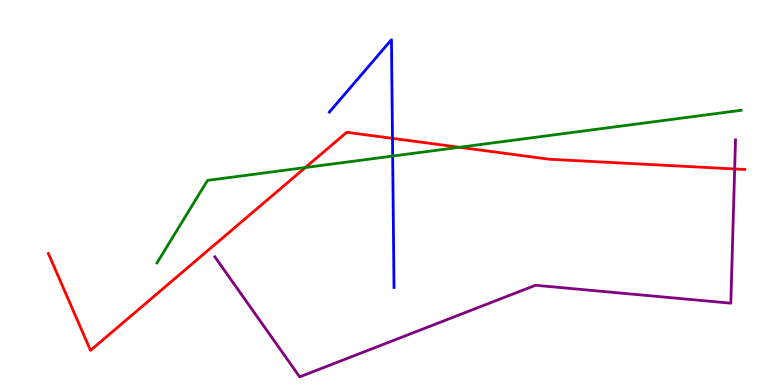[{'lines': ['blue', 'red'], 'intersections': [{'x': 5.06, 'y': 6.41}]}, {'lines': ['green', 'red'], 'intersections': [{'x': 3.94, 'y': 5.65}, {'x': 5.93, 'y': 6.17}]}, {'lines': ['purple', 'red'], 'intersections': [{'x': 9.48, 'y': 5.61}]}, {'lines': ['blue', 'green'], 'intersections': [{'x': 5.07, 'y': 5.95}]}, {'lines': ['blue', 'purple'], 'intersections': []}, {'lines': ['green', 'purple'], 'intersections': []}]